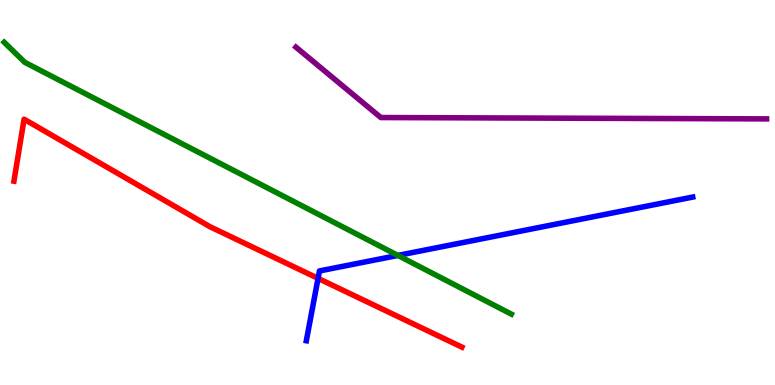[{'lines': ['blue', 'red'], 'intersections': [{'x': 4.1, 'y': 2.77}]}, {'lines': ['green', 'red'], 'intersections': []}, {'lines': ['purple', 'red'], 'intersections': []}, {'lines': ['blue', 'green'], 'intersections': [{'x': 5.13, 'y': 3.37}]}, {'lines': ['blue', 'purple'], 'intersections': []}, {'lines': ['green', 'purple'], 'intersections': []}]